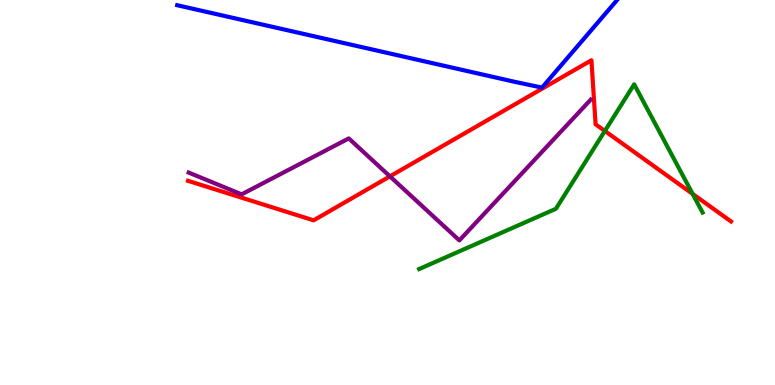[{'lines': ['blue', 'red'], 'intersections': []}, {'lines': ['green', 'red'], 'intersections': [{'x': 7.8, 'y': 6.6}, {'x': 8.94, 'y': 4.96}]}, {'lines': ['purple', 'red'], 'intersections': [{'x': 5.03, 'y': 5.42}]}, {'lines': ['blue', 'green'], 'intersections': []}, {'lines': ['blue', 'purple'], 'intersections': []}, {'lines': ['green', 'purple'], 'intersections': []}]